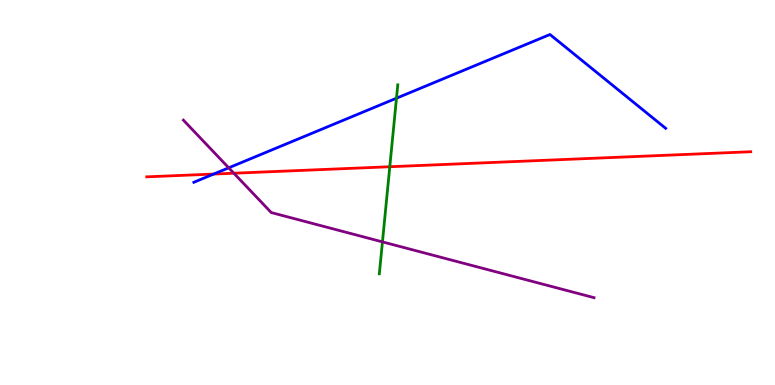[{'lines': ['blue', 'red'], 'intersections': [{'x': 2.76, 'y': 5.48}]}, {'lines': ['green', 'red'], 'intersections': [{'x': 5.03, 'y': 5.67}]}, {'lines': ['purple', 'red'], 'intersections': [{'x': 3.02, 'y': 5.5}]}, {'lines': ['blue', 'green'], 'intersections': [{'x': 5.12, 'y': 7.45}]}, {'lines': ['blue', 'purple'], 'intersections': [{'x': 2.95, 'y': 5.64}]}, {'lines': ['green', 'purple'], 'intersections': [{'x': 4.93, 'y': 3.72}]}]